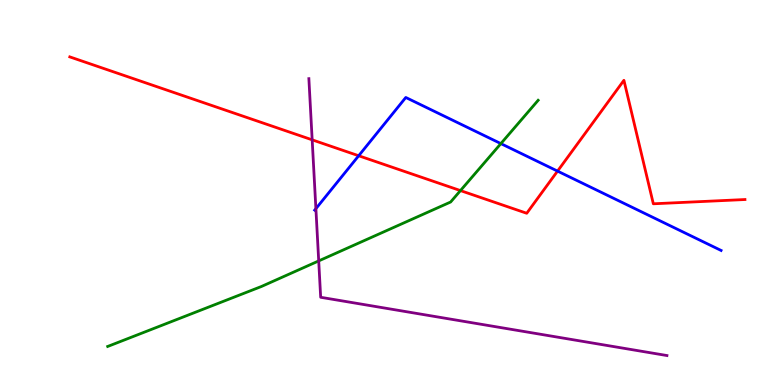[{'lines': ['blue', 'red'], 'intersections': [{'x': 4.63, 'y': 5.95}, {'x': 7.19, 'y': 5.56}]}, {'lines': ['green', 'red'], 'intersections': [{'x': 5.94, 'y': 5.05}]}, {'lines': ['purple', 'red'], 'intersections': [{'x': 4.03, 'y': 6.37}]}, {'lines': ['blue', 'green'], 'intersections': [{'x': 6.46, 'y': 6.27}]}, {'lines': ['blue', 'purple'], 'intersections': [{'x': 4.08, 'y': 4.58}]}, {'lines': ['green', 'purple'], 'intersections': [{'x': 4.11, 'y': 3.22}]}]